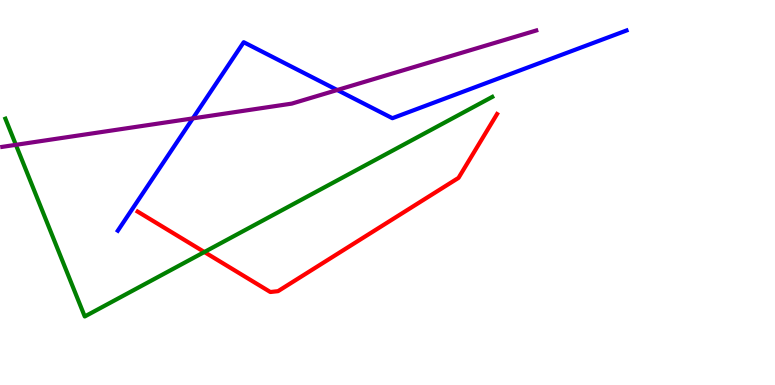[{'lines': ['blue', 'red'], 'intersections': []}, {'lines': ['green', 'red'], 'intersections': [{'x': 2.64, 'y': 3.45}]}, {'lines': ['purple', 'red'], 'intersections': []}, {'lines': ['blue', 'green'], 'intersections': []}, {'lines': ['blue', 'purple'], 'intersections': [{'x': 2.49, 'y': 6.92}, {'x': 4.35, 'y': 7.66}]}, {'lines': ['green', 'purple'], 'intersections': [{'x': 0.205, 'y': 6.24}]}]